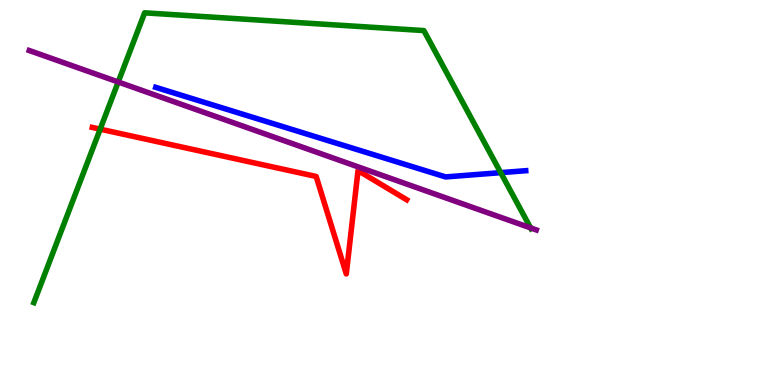[{'lines': ['blue', 'red'], 'intersections': []}, {'lines': ['green', 'red'], 'intersections': [{'x': 1.29, 'y': 6.65}]}, {'lines': ['purple', 'red'], 'intersections': []}, {'lines': ['blue', 'green'], 'intersections': [{'x': 6.46, 'y': 5.52}]}, {'lines': ['blue', 'purple'], 'intersections': []}, {'lines': ['green', 'purple'], 'intersections': [{'x': 1.53, 'y': 7.87}, {'x': 6.85, 'y': 4.08}]}]